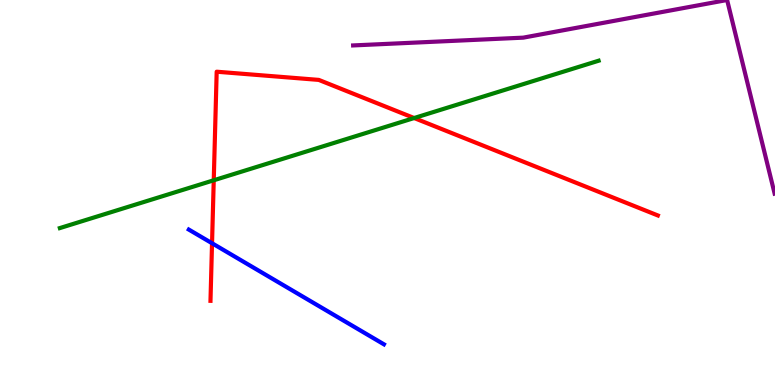[{'lines': ['blue', 'red'], 'intersections': [{'x': 2.74, 'y': 3.68}]}, {'lines': ['green', 'red'], 'intersections': [{'x': 2.76, 'y': 5.32}, {'x': 5.34, 'y': 6.93}]}, {'lines': ['purple', 'red'], 'intersections': []}, {'lines': ['blue', 'green'], 'intersections': []}, {'lines': ['blue', 'purple'], 'intersections': []}, {'lines': ['green', 'purple'], 'intersections': []}]